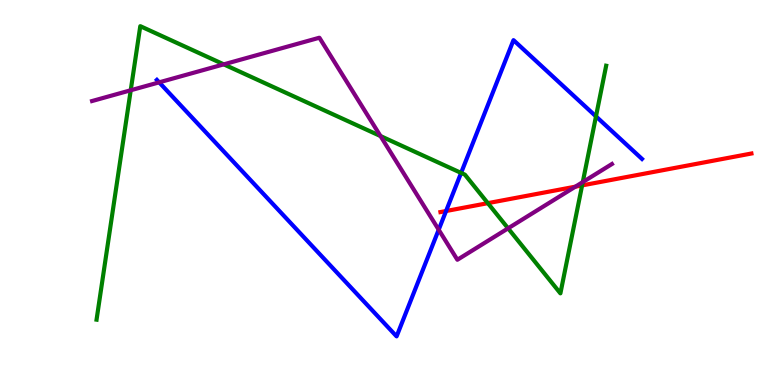[{'lines': ['blue', 'red'], 'intersections': [{'x': 5.76, 'y': 4.52}]}, {'lines': ['green', 'red'], 'intersections': [{'x': 6.29, 'y': 4.72}, {'x': 7.51, 'y': 5.18}]}, {'lines': ['purple', 'red'], 'intersections': [{'x': 7.42, 'y': 5.15}]}, {'lines': ['blue', 'green'], 'intersections': [{'x': 5.95, 'y': 5.51}, {'x': 7.69, 'y': 6.98}]}, {'lines': ['blue', 'purple'], 'intersections': [{'x': 2.05, 'y': 7.86}, {'x': 5.66, 'y': 4.03}]}, {'lines': ['green', 'purple'], 'intersections': [{'x': 1.69, 'y': 7.66}, {'x': 2.89, 'y': 8.33}, {'x': 4.91, 'y': 6.47}, {'x': 6.56, 'y': 4.07}, {'x': 7.52, 'y': 5.27}]}]